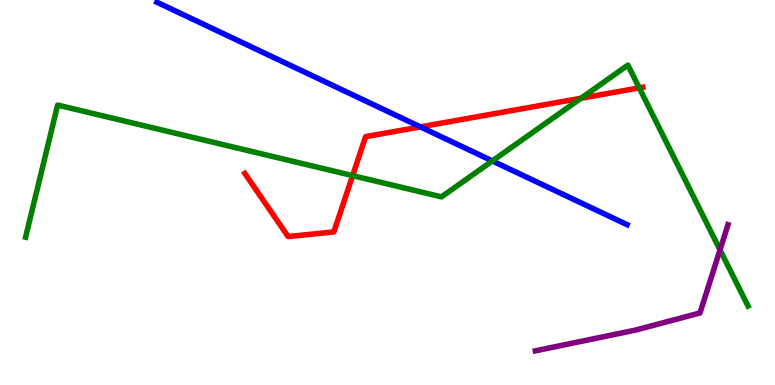[{'lines': ['blue', 'red'], 'intersections': [{'x': 5.42, 'y': 6.7}]}, {'lines': ['green', 'red'], 'intersections': [{'x': 4.55, 'y': 5.44}, {'x': 7.5, 'y': 7.45}, {'x': 8.25, 'y': 7.72}]}, {'lines': ['purple', 'red'], 'intersections': []}, {'lines': ['blue', 'green'], 'intersections': [{'x': 6.35, 'y': 5.82}]}, {'lines': ['blue', 'purple'], 'intersections': []}, {'lines': ['green', 'purple'], 'intersections': [{'x': 9.29, 'y': 3.51}]}]